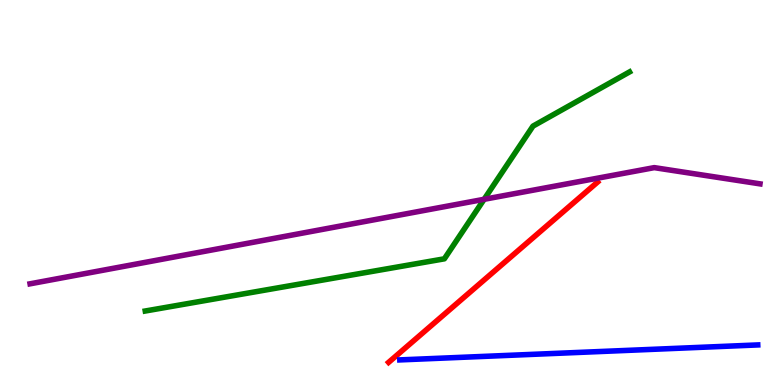[{'lines': ['blue', 'red'], 'intersections': []}, {'lines': ['green', 'red'], 'intersections': []}, {'lines': ['purple', 'red'], 'intersections': []}, {'lines': ['blue', 'green'], 'intersections': []}, {'lines': ['blue', 'purple'], 'intersections': []}, {'lines': ['green', 'purple'], 'intersections': [{'x': 6.25, 'y': 4.82}]}]